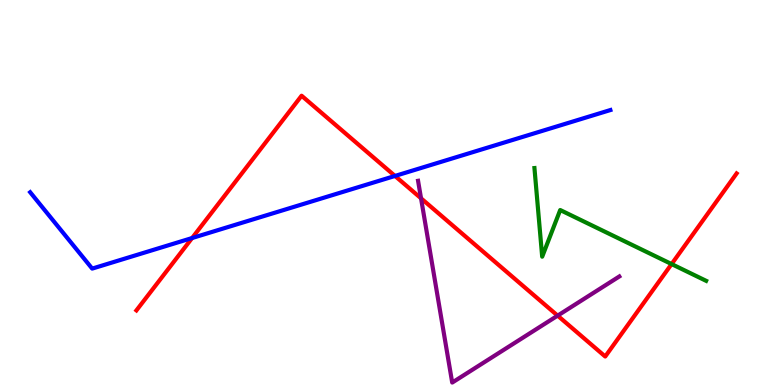[{'lines': ['blue', 'red'], 'intersections': [{'x': 2.48, 'y': 3.82}, {'x': 5.1, 'y': 5.43}]}, {'lines': ['green', 'red'], 'intersections': [{'x': 8.67, 'y': 3.14}]}, {'lines': ['purple', 'red'], 'intersections': [{'x': 5.43, 'y': 4.85}, {'x': 7.2, 'y': 1.8}]}, {'lines': ['blue', 'green'], 'intersections': []}, {'lines': ['blue', 'purple'], 'intersections': []}, {'lines': ['green', 'purple'], 'intersections': []}]